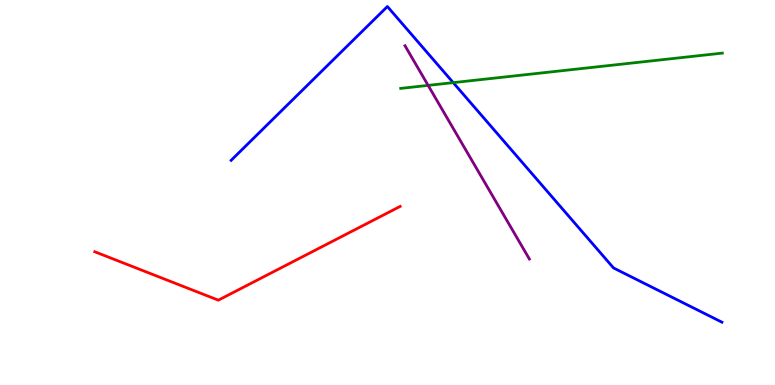[{'lines': ['blue', 'red'], 'intersections': []}, {'lines': ['green', 'red'], 'intersections': []}, {'lines': ['purple', 'red'], 'intersections': []}, {'lines': ['blue', 'green'], 'intersections': [{'x': 5.85, 'y': 7.85}]}, {'lines': ['blue', 'purple'], 'intersections': []}, {'lines': ['green', 'purple'], 'intersections': [{'x': 5.52, 'y': 7.78}]}]